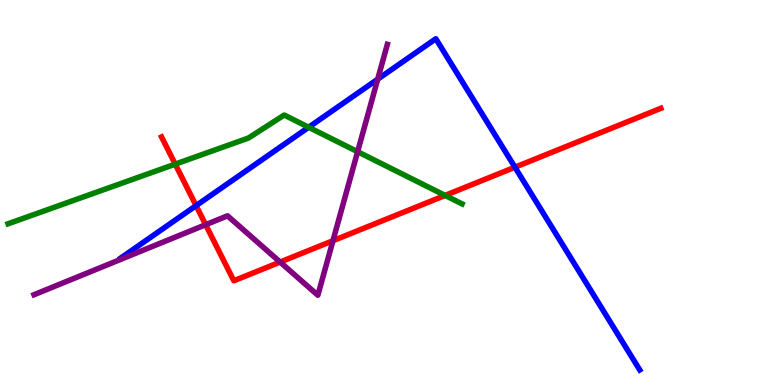[{'lines': ['blue', 'red'], 'intersections': [{'x': 2.53, 'y': 4.66}, {'x': 6.64, 'y': 5.66}]}, {'lines': ['green', 'red'], 'intersections': [{'x': 2.26, 'y': 5.74}, {'x': 5.74, 'y': 4.92}]}, {'lines': ['purple', 'red'], 'intersections': [{'x': 2.65, 'y': 4.16}, {'x': 3.61, 'y': 3.19}, {'x': 4.3, 'y': 3.75}]}, {'lines': ['blue', 'green'], 'intersections': [{'x': 3.98, 'y': 6.69}]}, {'lines': ['blue', 'purple'], 'intersections': [{'x': 4.87, 'y': 7.94}]}, {'lines': ['green', 'purple'], 'intersections': [{'x': 4.61, 'y': 6.06}]}]